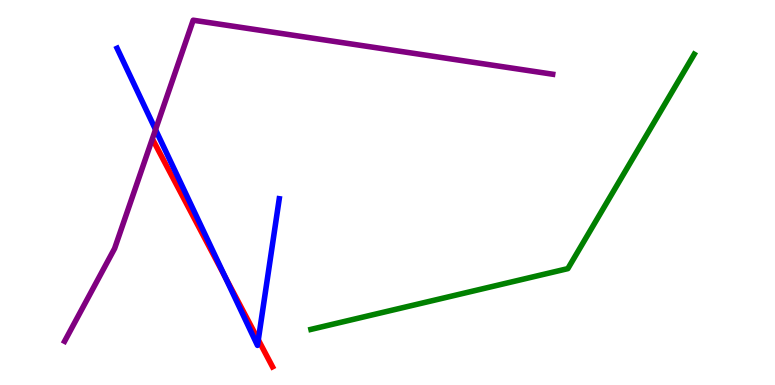[{'lines': ['blue', 'red'], 'intersections': [{'x': 2.9, 'y': 2.81}, {'x': 3.33, 'y': 1.17}]}, {'lines': ['green', 'red'], 'intersections': []}, {'lines': ['purple', 'red'], 'intersections': []}, {'lines': ['blue', 'green'], 'intersections': []}, {'lines': ['blue', 'purple'], 'intersections': [{'x': 2.01, 'y': 6.63}]}, {'lines': ['green', 'purple'], 'intersections': []}]